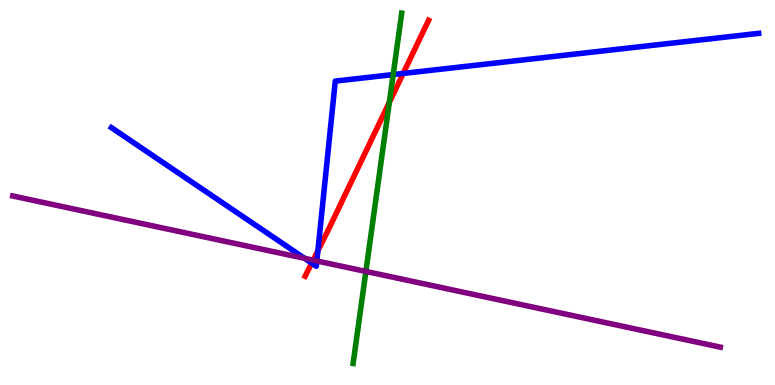[{'lines': ['blue', 'red'], 'intersections': [{'x': 4.02, 'y': 3.17}, {'x': 4.1, 'y': 3.49}, {'x': 5.2, 'y': 8.09}]}, {'lines': ['green', 'red'], 'intersections': [{'x': 5.02, 'y': 7.34}]}, {'lines': ['purple', 'red'], 'intersections': [{'x': 4.04, 'y': 3.24}]}, {'lines': ['blue', 'green'], 'intersections': [{'x': 5.07, 'y': 8.06}]}, {'lines': ['blue', 'purple'], 'intersections': [{'x': 3.93, 'y': 3.29}, {'x': 4.09, 'y': 3.22}]}, {'lines': ['green', 'purple'], 'intersections': [{'x': 4.72, 'y': 2.95}]}]